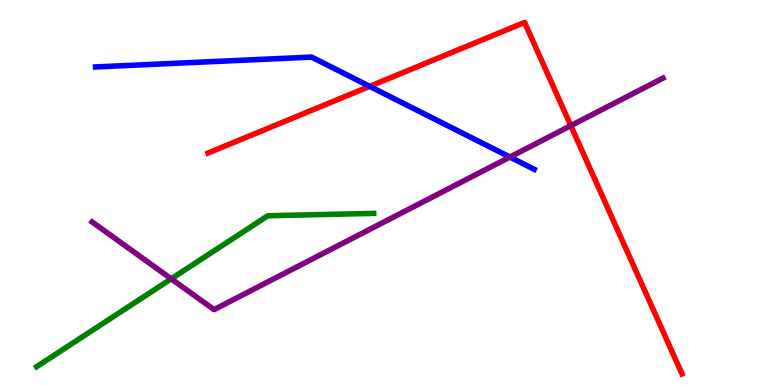[{'lines': ['blue', 'red'], 'intersections': [{'x': 4.77, 'y': 7.76}]}, {'lines': ['green', 'red'], 'intersections': []}, {'lines': ['purple', 'red'], 'intersections': [{'x': 7.37, 'y': 6.74}]}, {'lines': ['blue', 'green'], 'intersections': []}, {'lines': ['blue', 'purple'], 'intersections': [{'x': 6.58, 'y': 5.92}]}, {'lines': ['green', 'purple'], 'intersections': [{'x': 2.21, 'y': 2.76}]}]